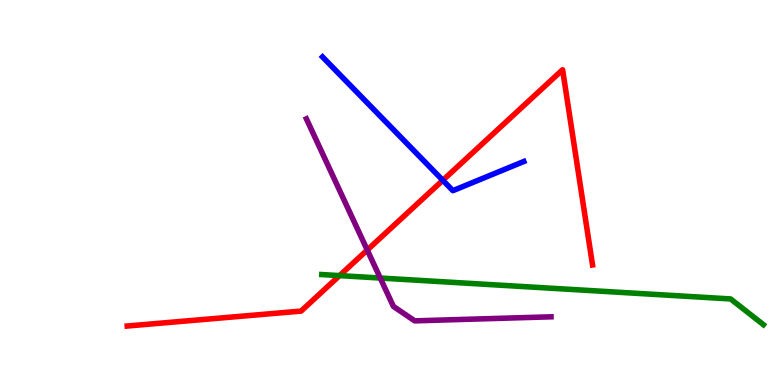[{'lines': ['blue', 'red'], 'intersections': [{'x': 5.71, 'y': 5.32}]}, {'lines': ['green', 'red'], 'intersections': [{'x': 4.38, 'y': 2.84}]}, {'lines': ['purple', 'red'], 'intersections': [{'x': 4.74, 'y': 3.51}]}, {'lines': ['blue', 'green'], 'intersections': []}, {'lines': ['blue', 'purple'], 'intersections': []}, {'lines': ['green', 'purple'], 'intersections': [{'x': 4.91, 'y': 2.78}]}]